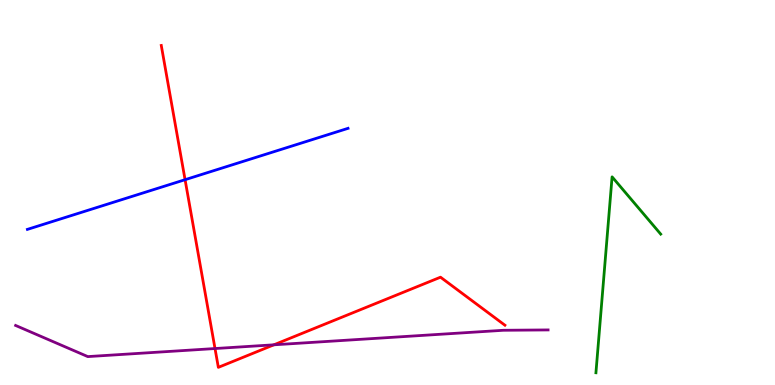[{'lines': ['blue', 'red'], 'intersections': [{'x': 2.39, 'y': 5.33}]}, {'lines': ['green', 'red'], 'intersections': []}, {'lines': ['purple', 'red'], 'intersections': [{'x': 2.77, 'y': 0.947}, {'x': 3.53, 'y': 1.04}]}, {'lines': ['blue', 'green'], 'intersections': []}, {'lines': ['blue', 'purple'], 'intersections': []}, {'lines': ['green', 'purple'], 'intersections': []}]